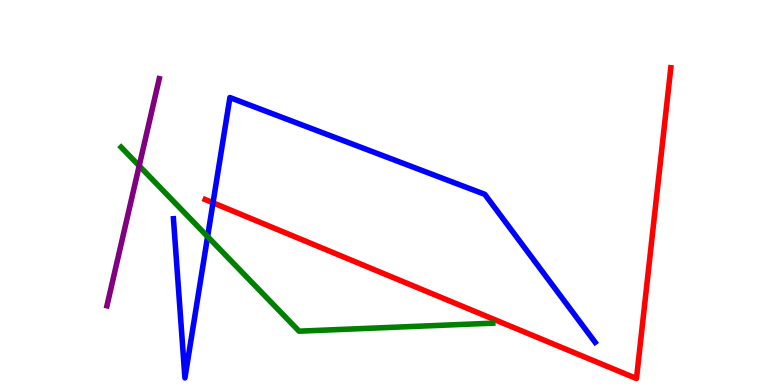[{'lines': ['blue', 'red'], 'intersections': [{'x': 2.75, 'y': 4.73}]}, {'lines': ['green', 'red'], 'intersections': []}, {'lines': ['purple', 'red'], 'intersections': []}, {'lines': ['blue', 'green'], 'intersections': [{'x': 2.68, 'y': 3.85}]}, {'lines': ['blue', 'purple'], 'intersections': []}, {'lines': ['green', 'purple'], 'intersections': [{'x': 1.8, 'y': 5.69}]}]